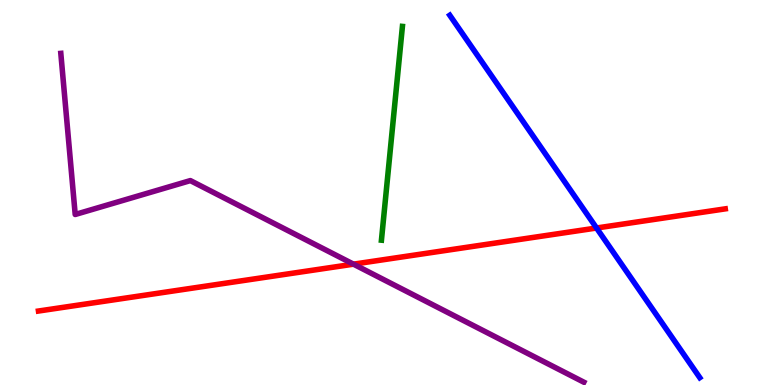[{'lines': ['blue', 'red'], 'intersections': [{'x': 7.7, 'y': 4.08}]}, {'lines': ['green', 'red'], 'intersections': []}, {'lines': ['purple', 'red'], 'intersections': [{'x': 4.56, 'y': 3.14}]}, {'lines': ['blue', 'green'], 'intersections': []}, {'lines': ['blue', 'purple'], 'intersections': []}, {'lines': ['green', 'purple'], 'intersections': []}]